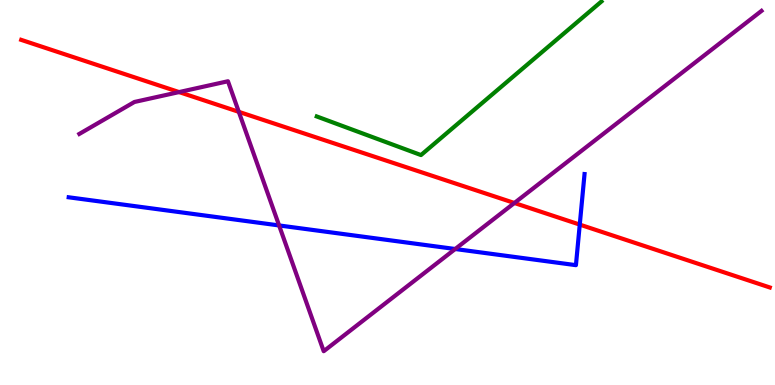[{'lines': ['blue', 'red'], 'intersections': [{'x': 7.48, 'y': 4.17}]}, {'lines': ['green', 'red'], 'intersections': []}, {'lines': ['purple', 'red'], 'intersections': [{'x': 2.31, 'y': 7.61}, {'x': 3.08, 'y': 7.1}, {'x': 6.64, 'y': 4.73}]}, {'lines': ['blue', 'green'], 'intersections': []}, {'lines': ['blue', 'purple'], 'intersections': [{'x': 3.6, 'y': 4.14}, {'x': 5.87, 'y': 3.53}]}, {'lines': ['green', 'purple'], 'intersections': []}]